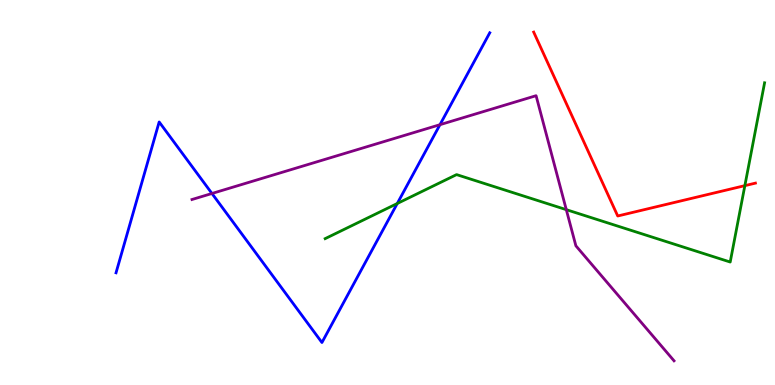[{'lines': ['blue', 'red'], 'intersections': []}, {'lines': ['green', 'red'], 'intersections': [{'x': 9.61, 'y': 5.18}]}, {'lines': ['purple', 'red'], 'intersections': []}, {'lines': ['blue', 'green'], 'intersections': [{'x': 5.13, 'y': 4.71}]}, {'lines': ['blue', 'purple'], 'intersections': [{'x': 2.73, 'y': 4.97}, {'x': 5.68, 'y': 6.76}]}, {'lines': ['green', 'purple'], 'intersections': [{'x': 7.31, 'y': 4.55}]}]